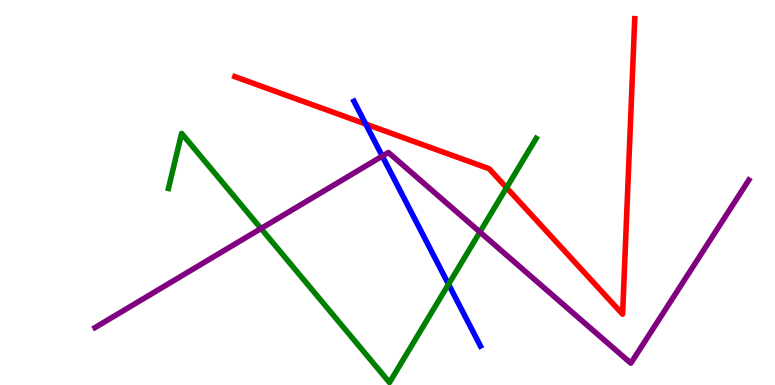[{'lines': ['blue', 'red'], 'intersections': [{'x': 4.72, 'y': 6.78}]}, {'lines': ['green', 'red'], 'intersections': [{'x': 6.54, 'y': 5.12}]}, {'lines': ['purple', 'red'], 'intersections': []}, {'lines': ['blue', 'green'], 'intersections': [{'x': 5.79, 'y': 2.62}]}, {'lines': ['blue', 'purple'], 'intersections': [{'x': 4.93, 'y': 5.95}]}, {'lines': ['green', 'purple'], 'intersections': [{'x': 3.37, 'y': 4.06}, {'x': 6.19, 'y': 3.97}]}]